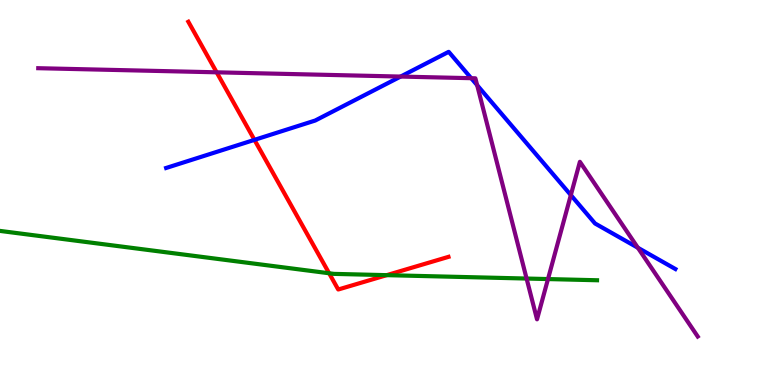[{'lines': ['blue', 'red'], 'intersections': [{'x': 3.28, 'y': 6.37}]}, {'lines': ['green', 'red'], 'intersections': [{'x': 4.25, 'y': 2.9}, {'x': 4.99, 'y': 2.85}]}, {'lines': ['purple', 'red'], 'intersections': [{'x': 2.8, 'y': 8.12}]}, {'lines': ['blue', 'green'], 'intersections': []}, {'lines': ['blue', 'purple'], 'intersections': [{'x': 5.17, 'y': 8.01}, {'x': 6.08, 'y': 7.97}, {'x': 6.16, 'y': 7.79}, {'x': 7.37, 'y': 4.93}, {'x': 8.23, 'y': 3.56}]}, {'lines': ['green', 'purple'], 'intersections': [{'x': 6.79, 'y': 2.77}, {'x': 7.07, 'y': 2.75}]}]